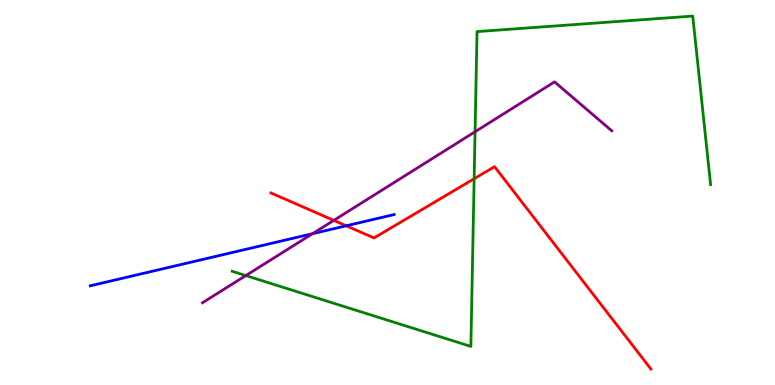[{'lines': ['blue', 'red'], 'intersections': [{'x': 4.47, 'y': 4.14}]}, {'lines': ['green', 'red'], 'intersections': [{'x': 6.12, 'y': 5.36}]}, {'lines': ['purple', 'red'], 'intersections': [{'x': 4.31, 'y': 4.28}]}, {'lines': ['blue', 'green'], 'intersections': []}, {'lines': ['blue', 'purple'], 'intersections': [{'x': 4.03, 'y': 3.93}]}, {'lines': ['green', 'purple'], 'intersections': [{'x': 3.17, 'y': 2.84}, {'x': 6.13, 'y': 6.58}]}]